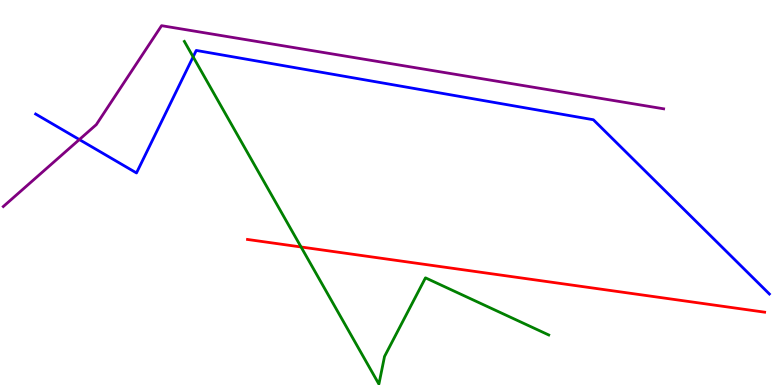[{'lines': ['blue', 'red'], 'intersections': []}, {'lines': ['green', 'red'], 'intersections': [{'x': 3.88, 'y': 3.58}]}, {'lines': ['purple', 'red'], 'intersections': []}, {'lines': ['blue', 'green'], 'intersections': [{'x': 2.49, 'y': 8.52}]}, {'lines': ['blue', 'purple'], 'intersections': [{'x': 1.02, 'y': 6.38}]}, {'lines': ['green', 'purple'], 'intersections': []}]